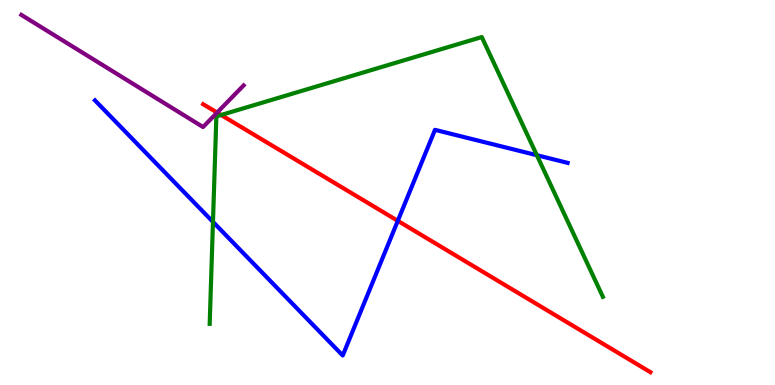[{'lines': ['blue', 'red'], 'intersections': [{'x': 5.13, 'y': 4.26}]}, {'lines': ['green', 'red'], 'intersections': [{'x': 2.85, 'y': 7.01}]}, {'lines': ['purple', 'red'], 'intersections': [{'x': 2.8, 'y': 7.08}]}, {'lines': ['blue', 'green'], 'intersections': [{'x': 2.75, 'y': 4.24}, {'x': 6.93, 'y': 5.97}]}, {'lines': ['blue', 'purple'], 'intersections': []}, {'lines': ['green', 'purple'], 'intersections': []}]